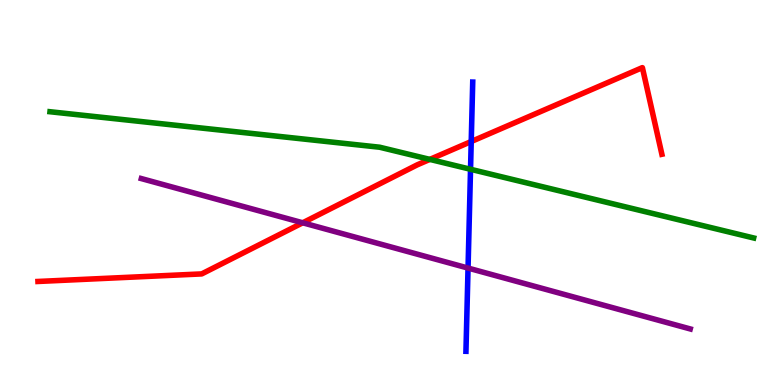[{'lines': ['blue', 'red'], 'intersections': [{'x': 6.08, 'y': 6.32}]}, {'lines': ['green', 'red'], 'intersections': [{'x': 5.55, 'y': 5.86}]}, {'lines': ['purple', 'red'], 'intersections': [{'x': 3.91, 'y': 4.21}]}, {'lines': ['blue', 'green'], 'intersections': [{'x': 6.07, 'y': 5.6}]}, {'lines': ['blue', 'purple'], 'intersections': [{'x': 6.04, 'y': 3.04}]}, {'lines': ['green', 'purple'], 'intersections': []}]